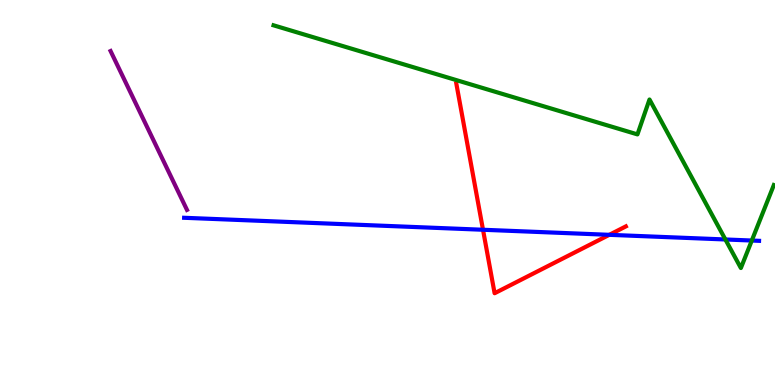[{'lines': ['blue', 'red'], 'intersections': [{'x': 6.23, 'y': 4.03}, {'x': 7.86, 'y': 3.9}]}, {'lines': ['green', 'red'], 'intersections': []}, {'lines': ['purple', 'red'], 'intersections': []}, {'lines': ['blue', 'green'], 'intersections': [{'x': 9.36, 'y': 3.78}, {'x': 9.7, 'y': 3.75}]}, {'lines': ['blue', 'purple'], 'intersections': []}, {'lines': ['green', 'purple'], 'intersections': []}]